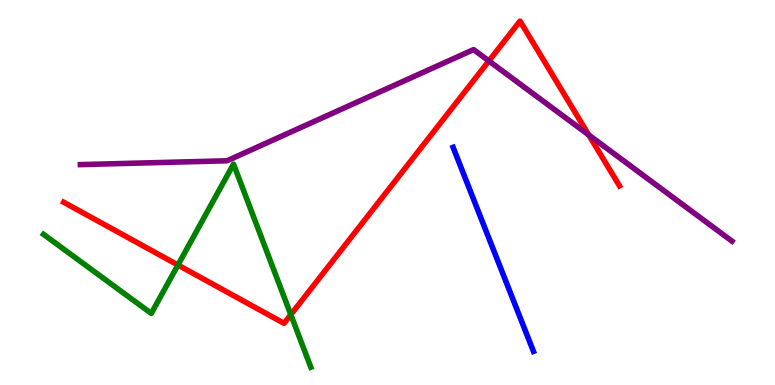[{'lines': ['blue', 'red'], 'intersections': []}, {'lines': ['green', 'red'], 'intersections': [{'x': 2.3, 'y': 3.12}, {'x': 3.75, 'y': 1.83}]}, {'lines': ['purple', 'red'], 'intersections': [{'x': 6.31, 'y': 8.42}, {'x': 7.6, 'y': 6.49}]}, {'lines': ['blue', 'green'], 'intersections': []}, {'lines': ['blue', 'purple'], 'intersections': []}, {'lines': ['green', 'purple'], 'intersections': []}]